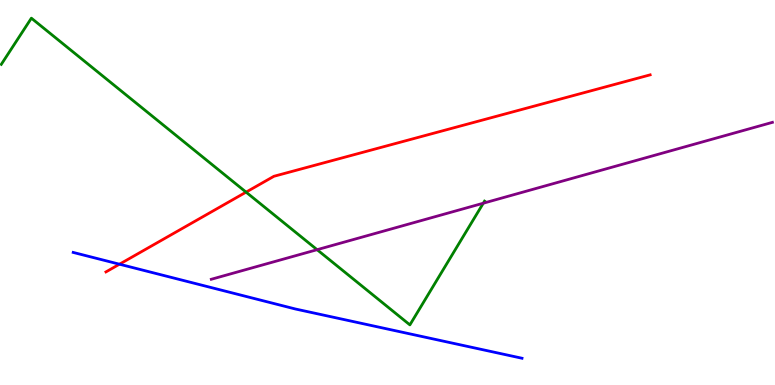[{'lines': ['blue', 'red'], 'intersections': [{'x': 1.54, 'y': 3.14}]}, {'lines': ['green', 'red'], 'intersections': [{'x': 3.18, 'y': 5.01}]}, {'lines': ['purple', 'red'], 'intersections': []}, {'lines': ['blue', 'green'], 'intersections': []}, {'lines': ['blue', 'purple'], 'intersections': []}, {'lines': ['green', 'purple'], 'intersections': [{'x': 4.09, 'y': 3.51}, {'x': 6.24, 'y': 4.72}]}]